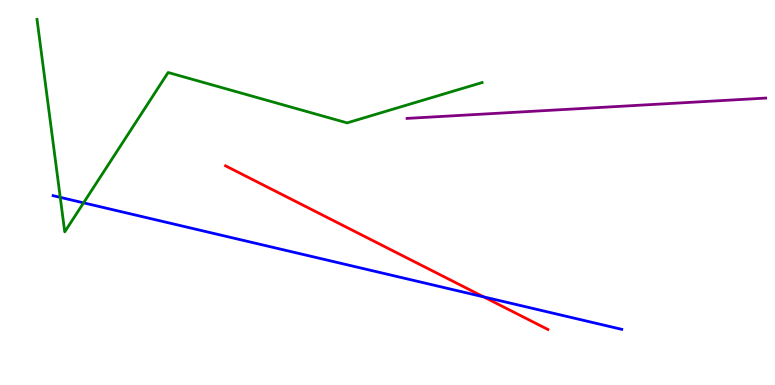[{'lines': ['blue', 'red'], 'intersections': [{'x': 6.24, 'y': 2.29}]}, {'lines': ['green', 'red'], 'intersections': []}, {'lines': ['purple', 'red'], 'intersections': []}, {'lines': ['blue', 'green'], 'intersections': [{'x': 0.777, 'y': 4.87}, {'x': 1.08, 'y': 4.73}]}, {'lines': ['blue', 'purple'], 'intersections': []}, {'lines': ['green', 'purple'], 'intersections': []}]